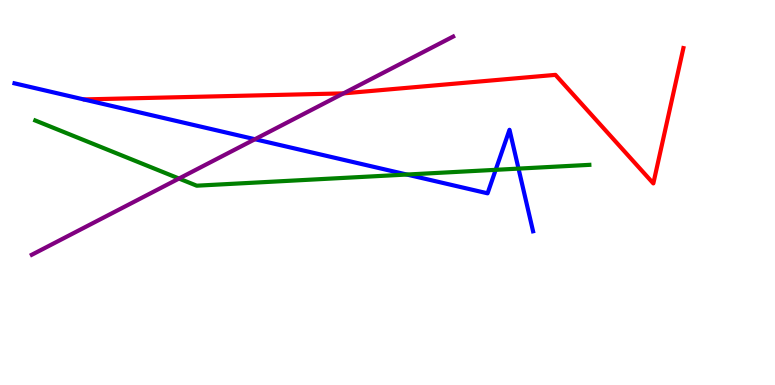[{'lines': ['blue', 'red'], 'intersections': []}, {'lines': ['green', 'red'], 'intersections': []}, {'lines': ['purple', 'red'], 'intersections': [{'x': 4.43, 'y': 7.57}]}, {'lines': ['blue', 'green'], 'intersections': [{'x': 5.25, 'y': 5.47}, {'x': 6.4, 'y': 5.59}, {'x': 6.69, 'y': 5.62}]}, {'lines': ['blue', 'purple'], 'intersections': [{'x': 3.29, 'y': 6.38}]}, {'lines': ['green', 'purple'], 'intersections': [{'x': 2.31, 'y': 5.36}]}]